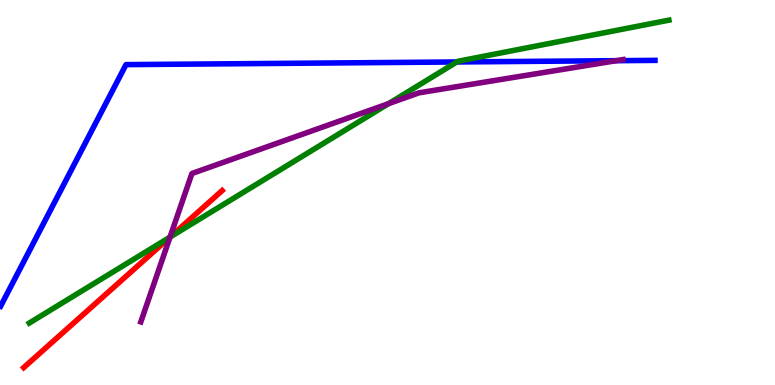[{'lines': ['blue', 'red'], 'intersections': []}, {'lines': ['green', 'red'], 'intersections': [{'x': 2.19, 'y': 3.84}]}, {'lines': ['purple', 'red'], 'intersections': [{'x': 2.19, 'y': 3.84}]}, {'lines': ['blue', 'green'], 'intersections': [{'x': 5.89, 'y': 8.39}]}, {'lines': ['blue', 'purple'], 'intersections': [{'x': 7.95, 'y': 8.42}]}, {'lines': ['green', 'purple'], 'intersections': [{'x': 2.19, 'y': 3.84}, {'x': 5.01, 'y': 7.31}]}]